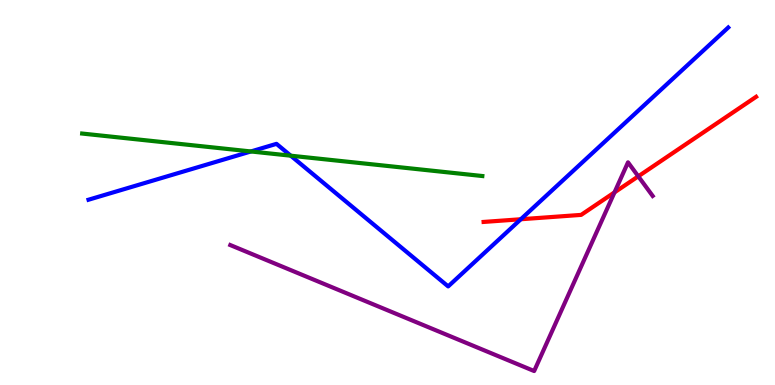[{'lines': ['blue', 'red'], 'intersections': [{'x': 6.72, 'y': 4.31}]}, {'lines': ['green', 'red'], 'intersections': []}, {'lines': ['purple', 'red'], 'intersections': [{'x': 7.93, 'y': 5.0}, {'x': 8.24, 'y': 5.42}]}, {'lines': ['blue', 'green'], 'intersections': [{'x': 3.24, 'y': 6.07}, {'x': 3.75, 'y': 5.96}]}, {'lines': ['blue', 'purple'], 'intersections': []}, {'lines': ['green', 'purple'], 'intersections': []}]